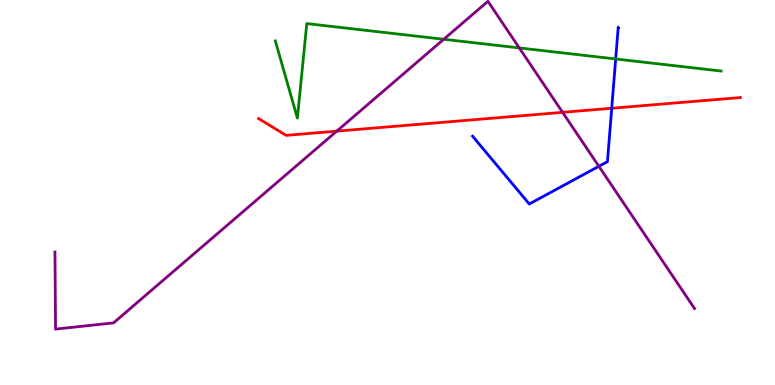[{'lines': ['blue', 'red'], 'intersections': [{'x': 7.89, 'y': 7.19}]}, {'lines': ['green', 'red'], 'intersections': []}, {'lines': ['purple', 'red'], 'intersections': [{'x': 4.35, 'y': 6.59}, {'x': 7.26, 'y': 7.08}]}, {'lines': ['blue', 'green'], 'intersections': [{'x': 7.94, 'y': 8.47}]}, {'lines': ['blue', 'purple'], 'intersections': [{'x': 7.73, 'y': 5.68}]}, {'lines': ['green', 'purple'], 'intersections': [{'x': 5.73, 'y': 8.98}, {'x': 6.7, 'y': 8.76}]}]